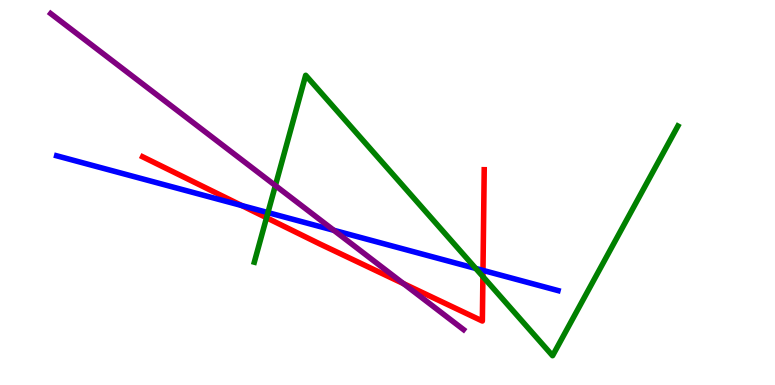[{'lines': ['blue', 'red'], 'intersections': [{'x': 3.12, 'y': 4.66}, {'x': 6.23, 'y': 2.98}]}, {'lines': ['green', 'red'], 'intersections': [{'x': 3.44, 'y': 4.34}, {'x': 6.23, 'y': 2.82}]}, {'lines': ['purple', 'red'], 'intersections': [{'x': 5.21, 'y': 2.63}]}, {'lines': ['blue', 'green'], 'intersections': [{'x': 3.46, 'y': 4.48}, {'x': 6.14, 'y': 3.03}]}, {'lines': ['blue', 'purple'], 'intersections': [{'x': 4.31, 'y': 4.02}]}, {'lines': ['green', 'purple'], 'intersections': [{'x': 3.55, 'y': 5.18}]}]